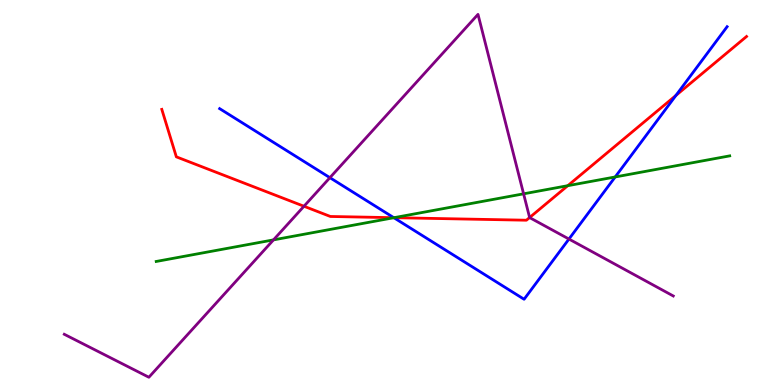[{'lines': ['blue', 'red'], 'intersections': [{'x': 5.08, 'y': 4.35}, {'x': 8.72, 'y': 7.52}]}, {'lines': ['green', 'red'], 'intersections': [{'x': 5.08, 'y': 4.35}, {'x': 7.33, 'y': 5.18}]}, {'lines': ['purple', 'red'], 'intersections': [{'x': 3.92, 'y': 4.64}, {'x': 6.83, 'y': 4.35}]}, {'lines': ['blue', 'green'], 'intersections': [{'x': 5.08, 'y': 4.35}, {'x': 7.94, 'y': 5.4}]}, {'lines': ['blue', 'purple'], 'intersections': [{'x': 4.26, 'y': 5.39}, {'x': 7.34, 'y': 3.79}]}, {'lines': ['green', 'purple'], 'intersections': [{'x': 3.53, 'y': 3.77}, {'x': 6.76, 'y': 4.97}]}]